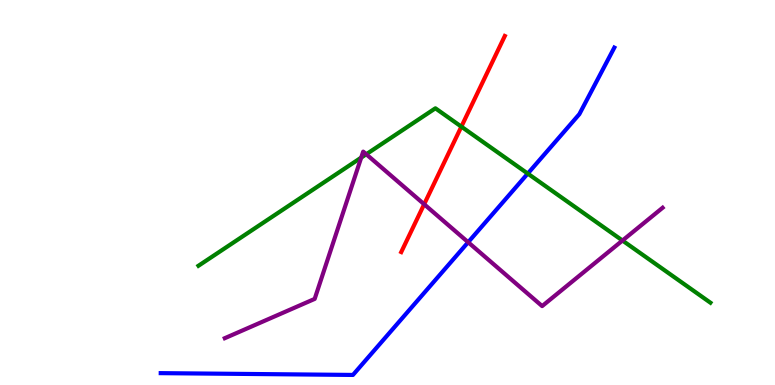[{'lines': ['blue', 'red'], 'intersections': []}, {'lines': ['green', 'red'], 'intersections': [{'x': 5.95, 'y': 6.71}]}, {'lines': ['purple', 'red'], 'intersections': [{'x': 5.47, 'y': 4.69}]}, {'lines': ['blue', 'green'], 'intersections': [{'x': 6.81, 'y': 5.49}]}, {'lines': ['blue', 'purple'], 'intersections': [{'x': 6.04, 'y': 3.71}]}, {'lines': ['green', 'purple'], 'intersections': [{'x': 4.66, 'y': 5.91}, {'x': 4.73, 'y': 5.99}, {'x': 8.03, 'y': 3.75}]}]